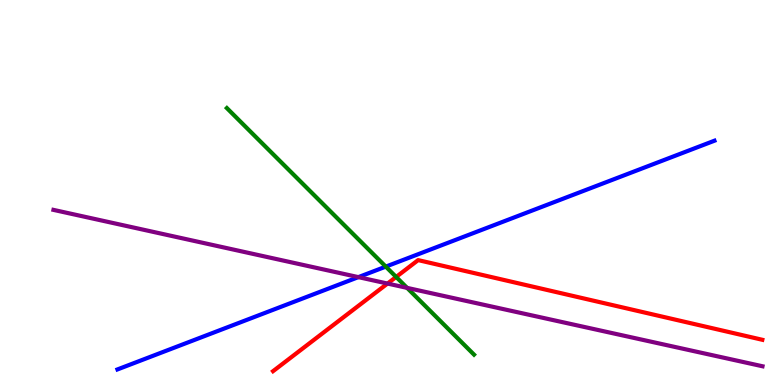[{'lines': ['blue', 'red'], 'intersections': []}, {'lines': ['green', 'red'], 'intersections': [{'x': 5.11, 'y': 2.81}]}, {'lines': ['purple', 'red'], 'intersections': [{'x': 5.0, 'y': 2.63}]}, {'lines': ['blue', 'green'], 'intersections': [{'x': 4.98, 'y': 3.07}]}, {'lines': ['blue', 'purple'], 'intersections': [{'x': 4.62, 'y': 2.8}]}, {'lines': ['green', 'purple'], 'intersections': [{'x': 5.25, 'y': 2.52}]}]